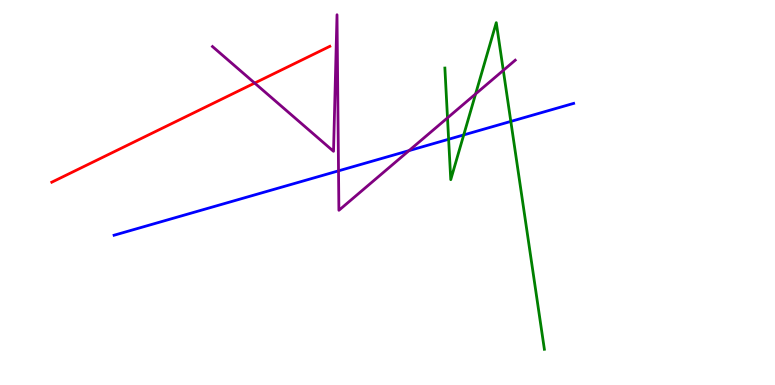[{'lines': ['blue', 'red'], 'intersections': []}, {'lines': ['green', 'red'], 'intersections': []}, {'lines': ['purple', 'red'], 'intersections': [{'x': 3.29, 'y': 7.84}]}, {'lines': ['blue', 'green'], 'intersections': [{'x': 5.79, 'y': 6.38}, {'x': 5.98, 'y': 6.5}, {'x': 6.59, 'y': 6.85}]}, {'lines': ['blue', 'purple'], 'intersections': [{'x': 4.37, 'y': 5.56}, {'x': 5.28, 'y': 6.09}]}, {'lines': ['green', 'purple'], 'intersections': [{'x': 5.77, 'y': 6.94}, {'x': 6.14, 'y': 7.56}, {'x': 6.49, 'y': 8.17}]}]